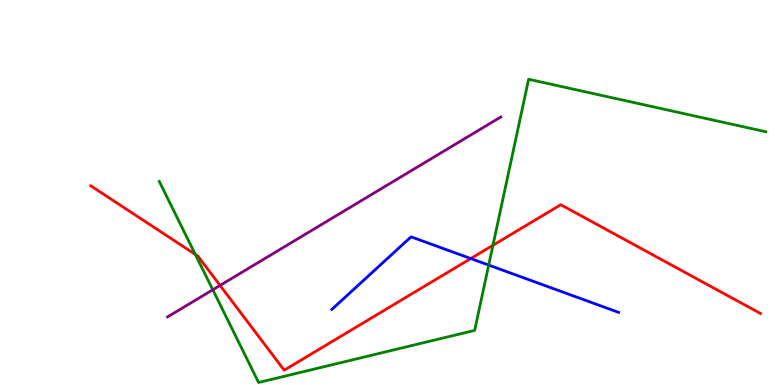[{'lines': ['blue', 'red'], 'intersections': [{'x': 6.07, 'y': 3.28}]}, {'lines': ['green', 'red'], 'intersections': [{'x': 2.52, 'y': 3.39}, {'x': 6.36, 'y': 3.63}]}, {'lines': ['purple', 'red'], 'intersections': [{'x': 2.84, 'y': 2.59}]}, {'lines': ['blue', 'green'], 'intersections': [{'x': 6.31, 'y': 3.11}]}, {'lines': ['blue', 'purple'], 'intersections': []}, {'lines': ['green', 'purple'], 'intersections': [{'x': 2.75, 'y': 2.47}]}]